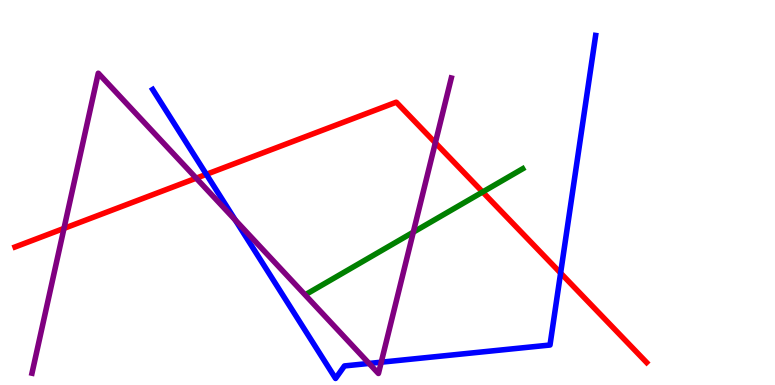[{'lines': ['blue', 'red'], 'intersections': [{'x': 2.66, 'y': 5.47}, {'x': 7.23, 'y': 2.91}]}, {'lines': ['green', 'red'], 'intersections': [{'x': 6.23, 'y': 5.01}]}, {'lines': ['purple', 'red'], 'intersections': [{'x': 0.826, 'y': 4.07}, {'x': 2.53, 'y': 5.37}, {'x': 5.62, 'y': 6.29}]}, {'lines': ['blue', 'green'], 'intersections': []}, {'lines': ['blue', 'purple'], 'intersections': [{'x': 3.04, 'y': 4.28}, {'x': 4.76, 'y': 0.56}, {'x': 4.92, 'y': 0.592}]}, {'lines': ['green', 'purple'], 'intersections': [{'x': 5.33, 'y': 3.97}]}]